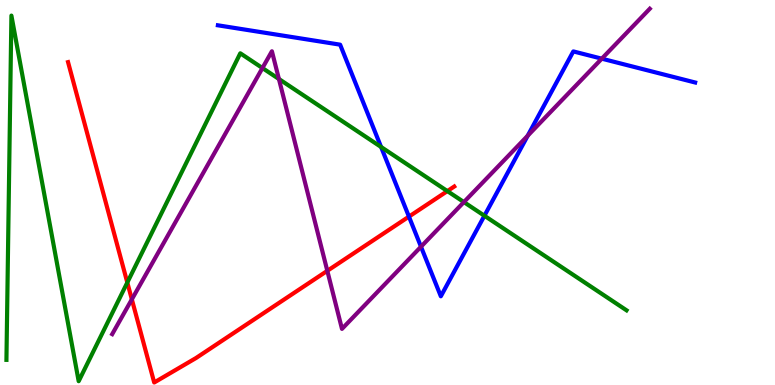[{'lines': ['blue', 'red'], 'intersections': [{'x': 5.28, 'y': 4.37}]}, {'lines': ['green', 'red'], 'intersections': [{'x': 1.64, 'y': 2.66}, {'x': 5.77, 'y': 5.04}]}, {'lines': ['purple', 'red'], 'intersections': [{'x': 1.7, 'y': 2.22}, {'x': 4.22, 'y': 2.97}]}, {'lines': ['blue', 'green'], 'intersections': [{'x': 4.92, 'y': 6.18}, {'x': 6.25, 'y': 4.4}]}, {'lines': ['blue', 'purple'], 'intersections': [{'x': 5.43, 'y': 3.59}, {'x': 6.81, 'y': 6.47}, {'x': 7.77, 'y': 8.48}]}, {'lines': ['green', 'purple'], 'intersections': [{'x': 3.39, 'y': 8.23}, {'x': 3.6, 'y': 7.95}, {'x': 5.99, 'y': 4.75}]}]